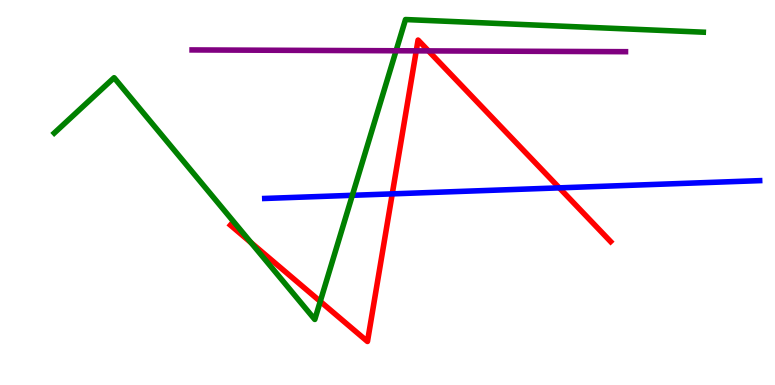[{'lines': ['blue', 'red'], 'intersections': [{'x': 5.06, 'y': 4.96}, {'x': 7.22, 'y': 5.12}]}, {'lines': ['green', 'red'], 'intersections': [{'x': 3.24, 'y': 3.7}, {'x': 4.13, 'y': 2.17}]}, {'lines': ['purple', 'red'], 'intersections': [{'x': 5.37, 'y': 8.68}, {'x': 5.53, 'y': 8.68}]}, {'lines': ['blue', 'green'], 'intersections': [{'x': 4.55, 'y': 4.93}]}, {'lines': ['blue', 'purple'], 'intersections': []}, {'lines': ['green', 'purple'], 'intersections': [{'x': 5.11, 'y': 8.68}]}]